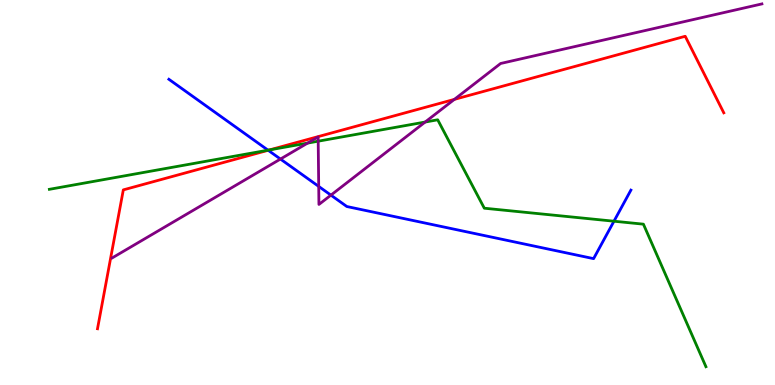[{'lines': ['blue', 'red'], 'intersections': [{'x': 3.46, 'y': 6.1}]}, {'lines': ['green', 'red'], 'intersections': [{'x': 3.48, 'y': 6.11}]}, {'lines': ['purple', 'red'], 'intersections': [{'x': 5.86, 'y': 7.42}]}, {'lines': ['blue', 'green'], 'intersections': [{'x': 3.46, 'y': 6.1}, {'x': 7.92, 'y': 4.25}]}, {'lines': ['blue', 'purple'], 'intersections': [{'x': 3.62, 'y': 5.87}, {'x': 4.11, 'y': 5.16}, {'x': 4.27, 'y': 4.93}]}, {'lines': ['green', 'purple'], 'intersections': [{'x': 3.97, 'y': 6.28}, {'x': 4.11, 'y': 6.33}, {'x': 5.49, 'y': 6.83}]}]